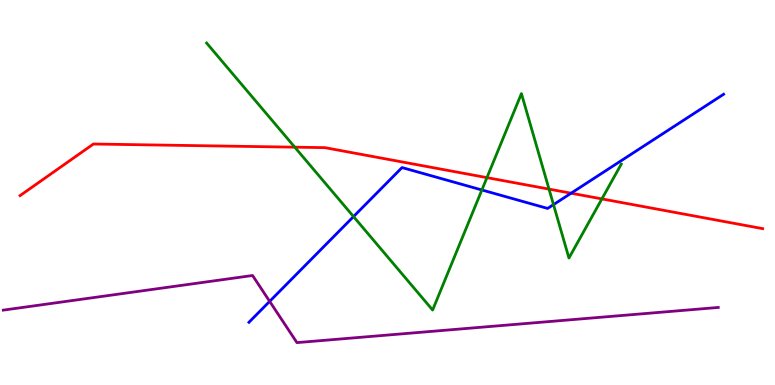[{'lines': ['blue', 'red'], 'intersections': [{'x': 7.37, 'y': 4.98}]}, {'lines': ['green', 'red'], 'intersections': [{'x': 3.8, 'y': 6.18}, {'x': 6.28, 'y': 5.39}, {'x': 7.08, 'y': 5.09}, {'x': 7.77, 'y': 4.83}]}, {'lines': ['purple', 'red'], 'intersections': []}, {'lines': ['blue', 'green'], 'intersections': [{'x': 4.56, 'y': 4.37}, {'x': 6.22, 'y': 5.07}, {'x': 7.14, 'y': 4.69}]}, {'lines': ['blue', 'purple'], 'intersections': [{'x': 3.48, 'y': 2.17}]}, {'lines': ['green', 'purple'], 'intersections': []}]